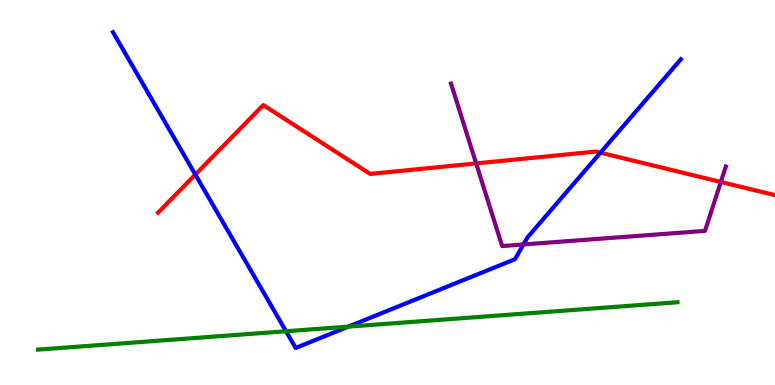[{'lines': ['blue', 'red'], 'intersections': [{'x': 2.52, 'y': 5.47}, {'x': 7.75, 'y': 6.03}]}, {'lines': ['green', 'red'], 'intersections': []}, {'lines': ['purple', 'red'], 'intersections': [{'x': 6.14, 'y': 5.76}, {'x': 9.3, 'y': 5.27}]}, {'lines': ['blue', 'green'], 'intersections': [{'x': 3.69, 'y': 1.4}, {'x': 4.5, 'y': 1.52}]}, {'lines': ['blue', 'purple'], 'intersections': [{'x': 6.75, 'y': 3.65}]}, {'lines': ['green', 'purple'], 'intersections': []}]